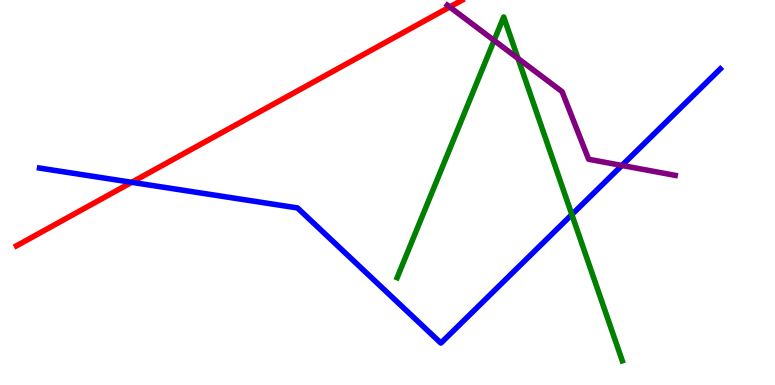[{'lines': ['blue', 'red'], 'intersections': [{'x': 1.7, 'y': 5.26}]}, {'lines': ['green', 'red'], 'intersections': []}, {'lines': ['purple', 'red'], 'intersections': [{'x': 5.8, 'y': 9.82}]}, {'lines': ['blue', 'green'], 'intersections': [{'x': 7.38, 'y': 4.43}]}, {'lines': ['blue', 'purple'], 'intersections': [{'x': 8.02, 'y': 5.7}]}, {'lines': ['green', 'purple'], 'intersections': [{'x': 6.38, 'y': 8.95}, {'x': 6.68, 'y': 8.48}]}]